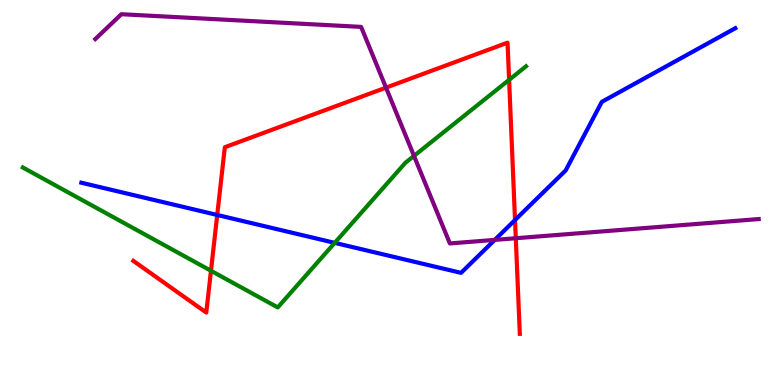[{'lines': ['blue', 'red'], 'intersections': [{'x': 2.8, 'y': 4.42}, {'x': 6.65, 'y': 4.29}]}, {'lines': ['green', 'red'], 'intersections': [{'x': 2.72, 'y': 2.97}, {'x': 6.57, 'y': 7.93}]}, {'lines': ['purple', 'red'], 'intersections': [{'x': 4.98, 'y': 7.72}, {'x': 6.66, 'y': 3.81}]}, {'lines': ['blue', 'green'], 'intersections': [{'x': 4.32, 'y': 3.69}]}, {'lines': ['blue', 'purple'], 'intersections': [{'x': 6.38, 'y': 3.77}]}, {'lines': ['green', 'purple'], 'intersections': [{'x': 5.34, 'y': 5.95}]}]